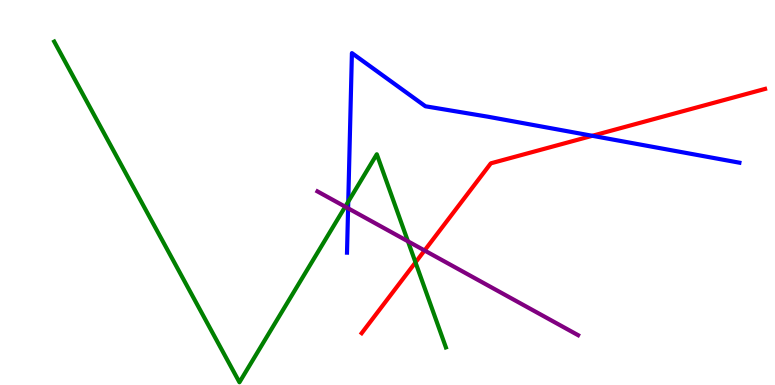[{'lines': ['blue', 'red'], 'intersections': [{'x': 7.64, 'y': 6.47}]}, {'lines': ['green', 'red'], 'intersections': [{'x': 5.36, 'y': 3.18}]}, {'lines': ['purple', 'red'], 'intersections': [{'x': 5.48, 'y': 3.49}]}, {'lines': ['blue', 'green'], 'intersections': [{'x': 4.49, 'y': 4.76}]}, {'lines': ['blue', 'purple'], 'intersections': [{'x': 4.49, 'y': 4.59}]}, {'lines': ['green', 'purple'], 'intersections': [{'x': 4.45, 'y': 4.63}, {'x': 5.26, 'y': 3.73}]}]